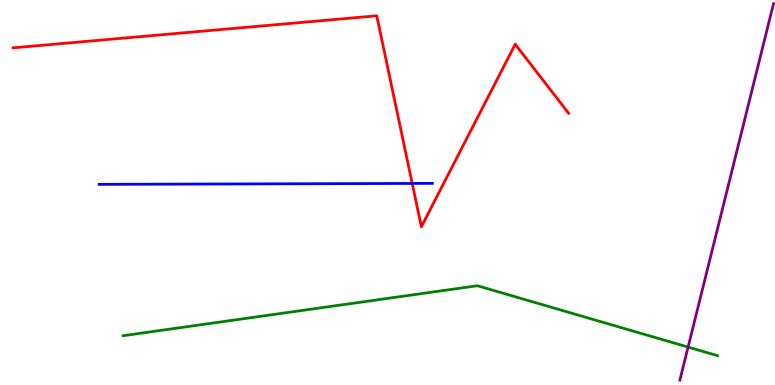[{'lines': ['blue', 'red'], 'intersections': [{'x': 5.32, 'y': 5.24}]}, {'lines': ['green', 'red'], 'intersections': []}, {'lines': ['purple', 'red'], 'intersections': []}, {'lines': ['blue', 'green'], 'intersections': []}, {'lines': ['blue', 'purple'], 'intersections': []}, {'lines': ['green', 'purple'], 'intersections': [{'x': 8.88, 'y': 0.985}]}]